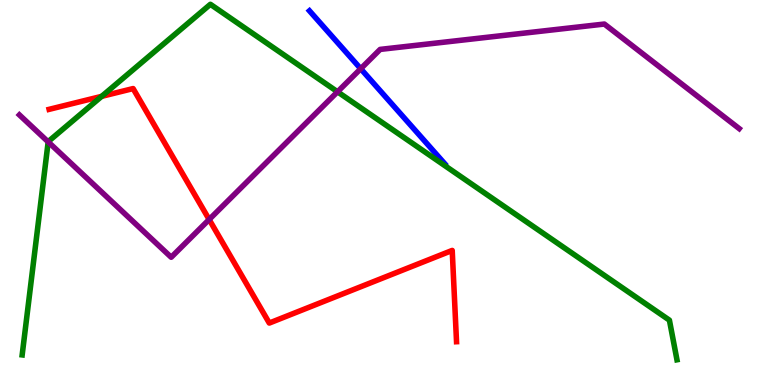[{'lines': ['blue', 'red'], 'intersections': []}, {'lines': ['green', 'red'], 'intersections': [{'x': 1.31, 'y': 7.5}]}, {'lines': ['purple', 'red'], 'intersections': [{'x': 2.7, 'y': 4.3}]}, {'lines': ['blue', 'green'], 'intersections': []}, {'lines': ['blue', 'purple'], 'intersections': [{'x': 4.65, 'y': 8.21}]}, {'lines': ['green', 'purple'], 'intersections': [{'x': 0.622, 'y': 6.31}, {'x': 4.36, 'y': 7.62}]}]